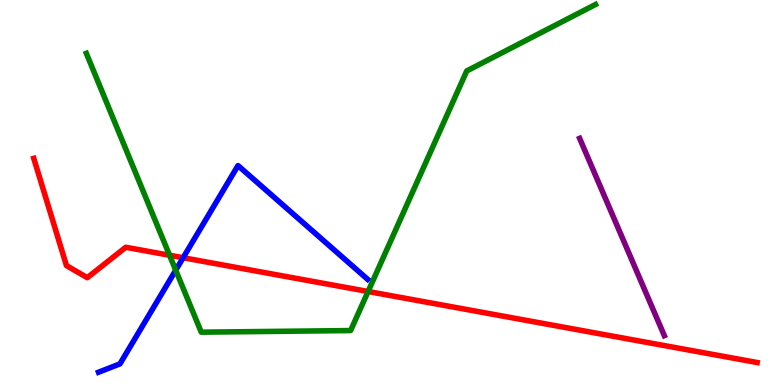[{'lines': ['blue', 'red'], 'intersections': [{'x': 2.36, 'y': 3.31}]}, {'lines': ['green', 'red'], 'intersections': [{'x': 2.19, 'y': 3.37}, {'x': 4.75, 'y': 2.43}]}, {'lines': ['purple', 'red'], 'intersections': []}, {'lines': ['blue', 'green'], 'intersections': [{'x': 2.27, 'y': 2.98}]}, {'lines': ['blue', 'purple'], 'intersections': []}, {'lines': ['green', 'purple'], 'intersections': []}]